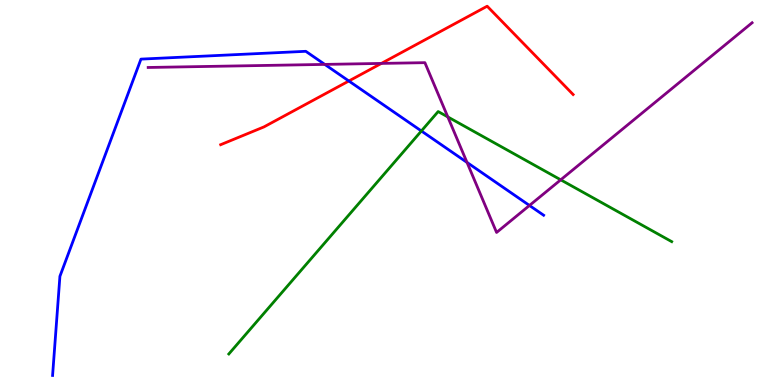[{'lines': ['blue', 'red'], 'intersections': [{'x': 4.5, 'y': 7.9}]}, {'lines': ['green', 'red'], 'intersections': []}, {'lines': ['purple', 'red'], 'intersections': [{'x': 4.92, 'y': 8.35}]}, {'lines': ['blue', 'green'], 'intersections': [{'x': 5.44, 'y': 6.6}]}, {'lines': ['blue', 'purple'], 'intersections': [{'x': 4.19, 'y': 8.33}, {'x': 6.03, 'y': 5.78}, {'x': 6.83, 'y': 4.66}]}, {'lines': ['green', 'purple'], 'intersections': [{'x': 5.78, 'y': 6.96}, {'x': 7.24, 'y': 5.33}]}]